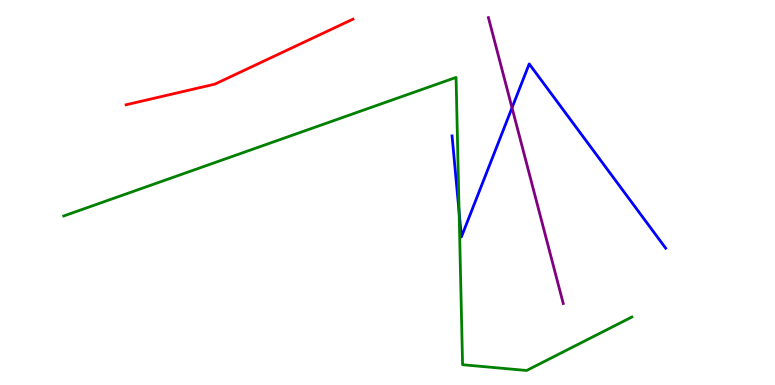[{'lines': ['blue', 'red'], 'intersections': []}, {'lines': ['green', 'red'], 'intersections': []}, {'lines': ['purple', 'red'], 'intersections': []}, {'lines': ['blue', 'green'], 'intersections': [{'x': 5.92, 'y': 4.49}]}, {'lines': ['blue', 'purple'], 'intersections': [{'x': 6.61, 'y': 7.2}]}, {'lines': ['green', 'purple'], 'intersections': []}]